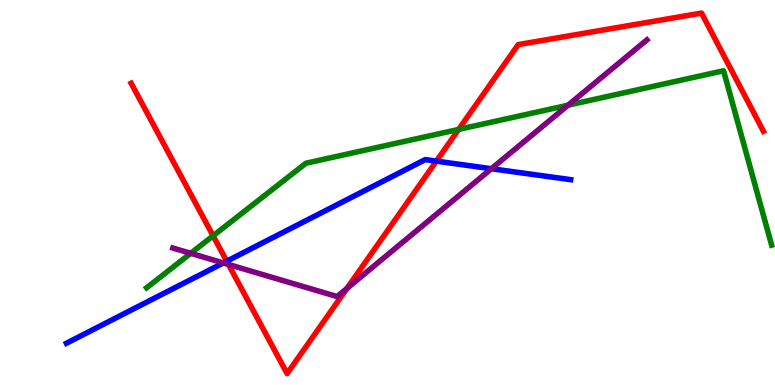[{'lines': ['blue', 'red'], 'intersections': [{'x': 2.93, 'y': 3.22}, {'x': 5.63, 'y': 5.81}]}, {'lines': ['green', 'red'], 'intersections': [{'x': 2.75, 'y': 3.87}, {'x': 5.92, 'y': 6.64}]}, {'lines': ['purple', 'red'], 'intersections': [{'x': 2.95, 'y': 3.13}, {'x': 4.48, 'y': 2.51}]}, {'lines': ['blue', 'green'], 'intersections': []}, {'lines': ['blue', 'purple'], 'intersections': [{'x': 2.88, 'y': 3.17}, {'x': 6.34, 'y': 5.62}]}, {'lines': ['green', 'purple'], 'intersections': [{'x': 2.46, 'y': 3.42}, {'x': 7.33, 'y': 7.27}]}]